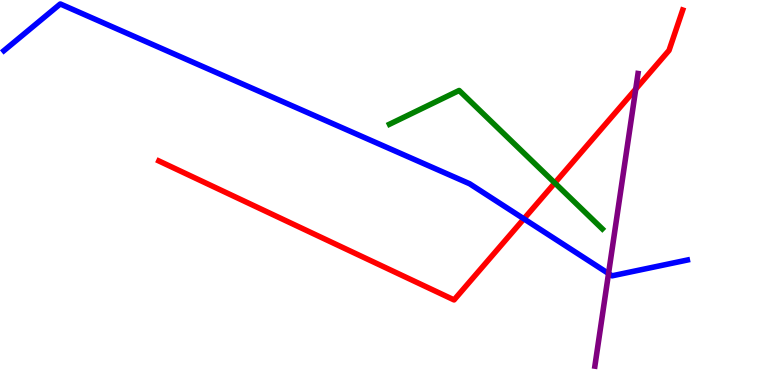[{'lines': ['blue', 'red'], 'intersections': [{'x': 6.76, 'y': 4.32}]}, {'lines': ['green', 'red'], 'intersections': [{'x': 7.16, 'y': 5.25}]}, {'lines': ['purple', 'red'], 'intersections': [{'x': 8.2, 'y': 7.69}]}, {'lines': ['blue', 'green'], 'intersections': []}, {'lines': ['blue', 'purple'], 'intersections': [{'x': 7.85, 'y': 2.9}]}, {'lines': ['green', 'purple'], 'intersections': []}]